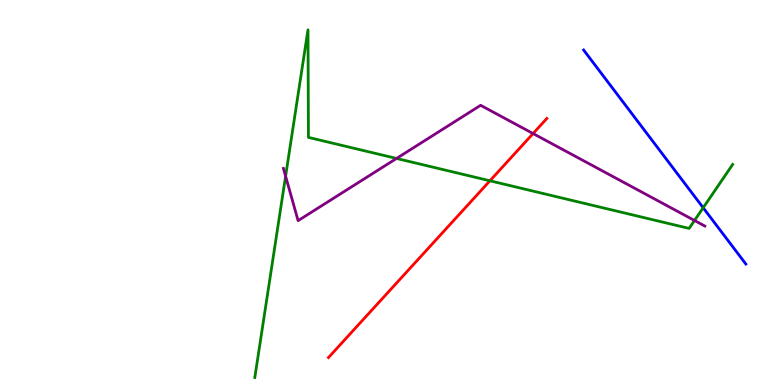[{'lines': ['blue', 'red'], 'intersections': []}, {'lines': ['green', 'red'], 'intersections': [{'x': 6.32, 'y': 5.3}]}, {'lines': ['purple', 'red'], 'intersections': [{'x': 6.88, 'y': 6.53}]}, {'lines': ['blue', 'green'], 'intersections': [{'x': 9.07, 'y': 4.6}]}, {'lines': ['blue', 'purple'], 'intersections': []}, {'lines': ['green', 'purple'], 'intersections': [{'x': 3.69, 'y': 5.42}, {'x': 5.12, 'y': 5.88}, {'x': 8.96, 'y': 4.27}]}]